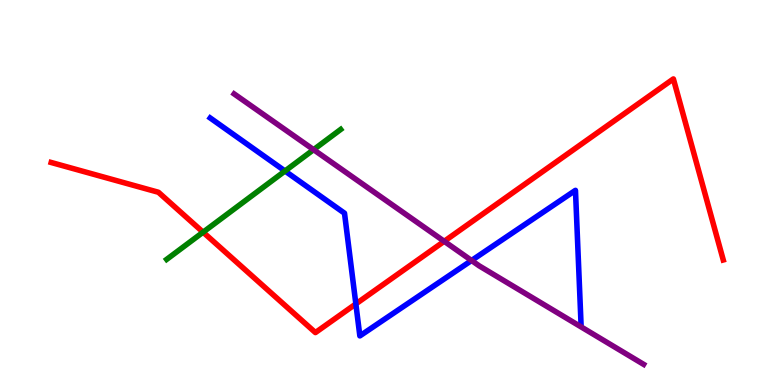[{'lines': ['blue', 'red'], 'intersections': [{'x': 4.59, 'y': 2.11}]}, {'lines': ['green', 'red'], 'intersections': [{'x': 2.62, 'y': 3.97}]}, {'lines': ['purple', 'red'], 'intersections': [{'x': 5.73, 'y': 3.73}]}, {'lines': ['blue', 'green'], 'intersections': [{'x': 3.68, 'y': 5.56}]}, {'lines': ['blue', 'purple'], 'intersections': [{'x': 6.08, 'y': 3.23}]}, {'lines': ['green', 'purple'], 'intersections': [{'x': 4.05, 'y': 6.11}]}]